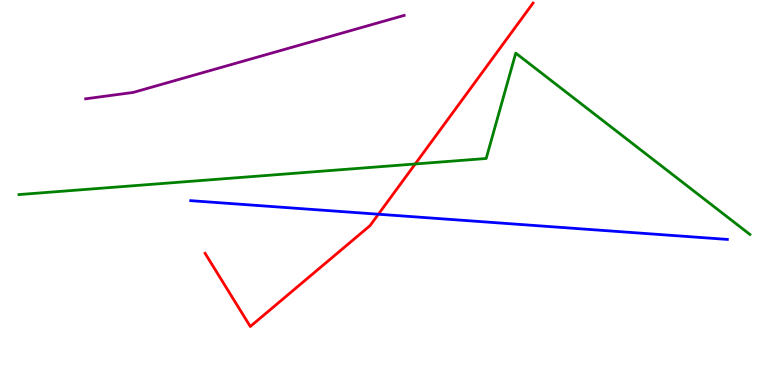[{'lines': ['blue', 'red'], 'intersections': [{'x': 4.88, 'y': 4.44}]}, {'lines': ['green', 'red'], 'intersections': [{'x': 5.36, 'y': 5.74}]}, {'lines': ['purple', 'red'], 'intersections': []}, {'lines': ['blue', 'green'], 'intersections': []}, {'lines': ['blue', 'purple'], 'intersections': []}, {'lines': ['green', 'purple'], 'intersections': []}]